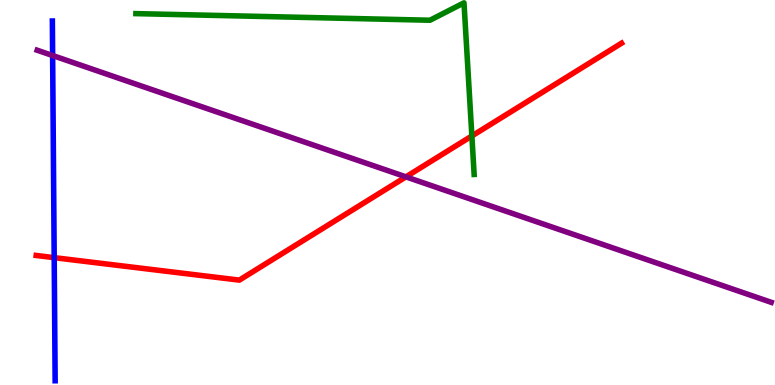[{'lines': ['blue', 'red'], 'intersections': [{'x': 0.699, 'y': 3.31}]}, {'lines': ['green', 'red'], 'intersections': [{'x': 6.09, 'y': 6.47}]}, {'lines': ['purple', 'red'], 'intersections': [{'x': 5.24, 'y': 5.41}]}, {'lines': ['blue', 'green'], 'intersections': []}, {'lines': ['blue', 'purple'], 'intersections': [{'x': 0.679, 'y': 8.56}]}, {'lines': ['green', 'purple'], 'intersections': []}]